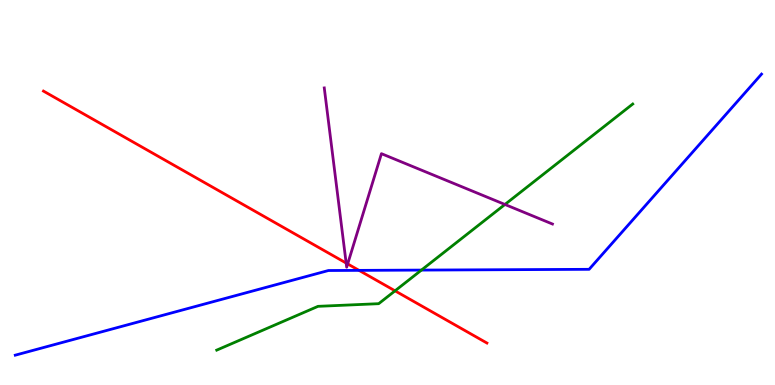[{'lines': ['blue', 'red'], 'intersections': [{'x': 4.63, 'y': 2.98}]}, {'lines': ['green', 'red'], 'intersections': [{'x': 5.1, 'y': 2.45}]}, {'lines': ['purple', 'red'], 'intersections': [{'x': 4.47, 'y': 3.17}, {'x': 4.49, 'y': 3.14}]}, {'lines': ['blue', 'green'], 'intersections': [{'x': 5.44, 'y': 2.98}]}, {'lines': ['blue', 'purple'], 'intersections': []}, {'lines': ['green', 'purple'], 'intersections': [{'x': 6.52, 'y': 4.69}]}]